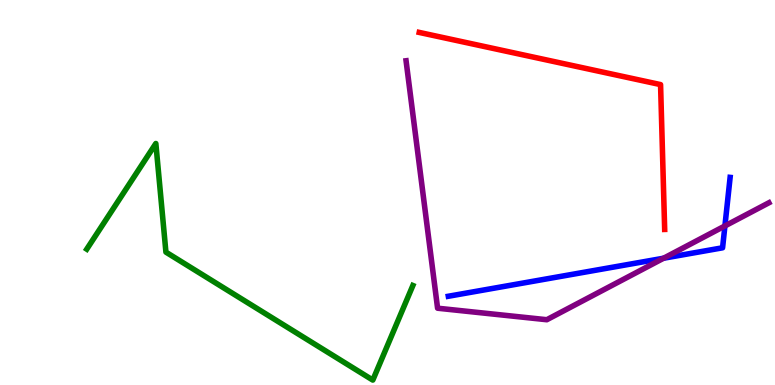[{'lines': ['blue', 'red'], 'intersections': []}, {'lines': ['green', 'red'], 'intersections': []}, {'lines': ['purple', 'red'], 'intersections': []}, {'lines': ['blue', 'green'], 'intersections': []}, {'lines': ['blue', 'purple'], 'intersections': [{'x': 8.56, 'y': 3.29}, {'x': 9.35, 'y': 4.13}]}, {'lines': ['green', 'purple'], 'intersections': []}]